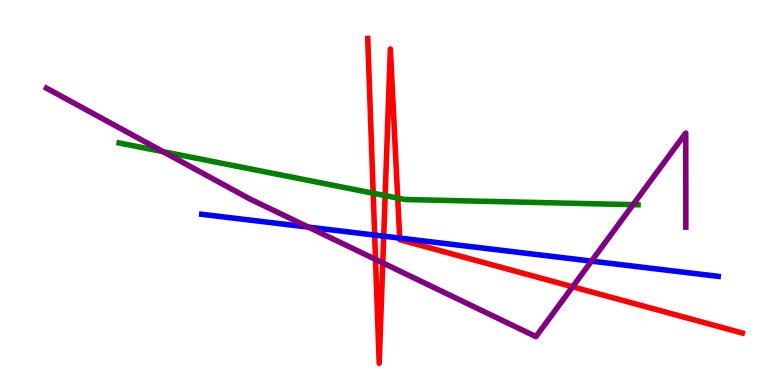[{'lines': ['blue', 'red'], 'intersections': [{'x': 4.83, 'y': 3.89}, {'x': 4.95, 'y': 3.87}, {'x': 5.16, 'y': 3.82}]}, {'lines': ['green', 'red'], 'intersections': [{'x': 4.82, 'y': 4.98}, {'x': 4.97, 'y': 4.92}, {'x': 5.13, 'y': 4.86}]}, {'lines': ['purple', 'red'], 'intersections': [{'x': 4.85, 'y': 3.26}, {'x': 4.94, 'y': 3.17}, {'x': 7.39, 'y': 2.55}]}, {'lines': ['blue', 'green'], 'intersections': []}, {'lines': ['blue', 'purple'], 'intersections': [{'x': 3.98, 'y': 4.1}, {'x': 7.63, 'y': 3.22}]}, {'lines': ['green', 'purple'], 'intersections': [{'x': 2.1, 'y': 6.06}, {'x': 8.17, 'y': 4.68}]}]